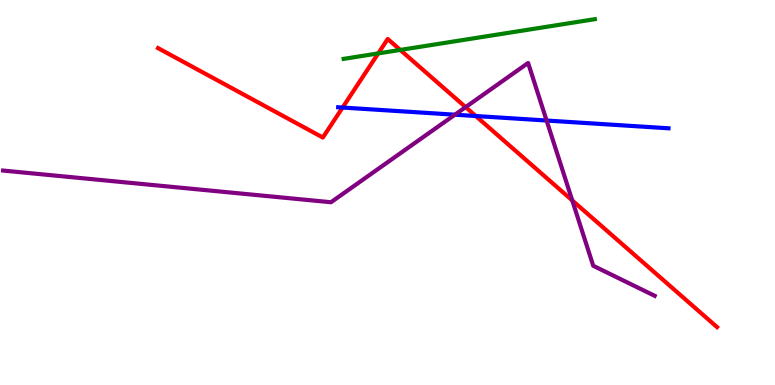[{'lines': ['blue', 'red'], 'intersections': [{'x': 4.42, 'y': 7.21}, {'x': 6.14, 'y': 6.99}]}, {'lines': ['green', 'red'], 'intersections': [{'x': 4.88, 'y': 8.61}, {'x': 5.16, 'y': 8.7}]}, {'lines': ['purple', 'red'], 'intersections': [{'x': 6.01, 'y': 7.22}, {'x': 7.38, 'y': 4.79}]}, {'lines': ['blue', 'green'], 'intersections': []}, {'lines': ['blue', 'purple'], 'intersections': [{'x': 5.87, 'y': 7.02}, {'x': 7.05, 'y': 6.87}]}, {'lines': ['green', 'purple'], 'intersections': []}]